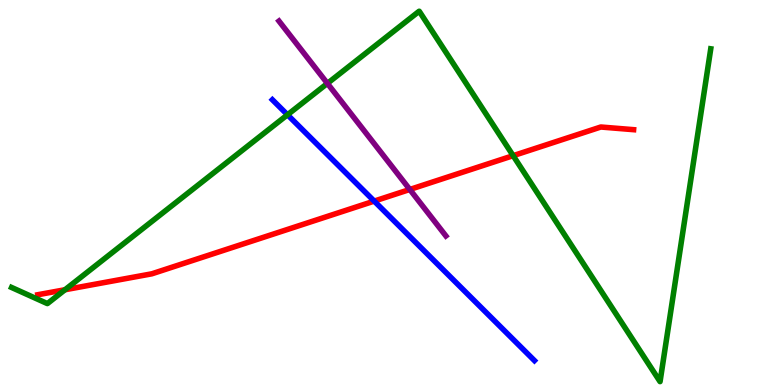[{'lines': ['blue', 'red'], 'intersections': [{'x': 4.83, 'y': 4.78}]}, {'lines': ['green', 'red'], 'intersections': [{'x': 0.839, 'y': 2.47}, {'x': 6.62, 'y': 5.96}]}, {'lines': ['purple', 'red'], 'intersections': [{'x': 5.29, 'y': 5.08}]}, {'lines': ['blue', 'green'], 'intersections': [{'x': 3.71, 'y': 7.02}]}, {'lines': ['blue', 'purple'], 'intersections': []}, {'lines': ['green', 'purple'], 'intersections': [{'x': 4.22, 'y': 7.83}]}]